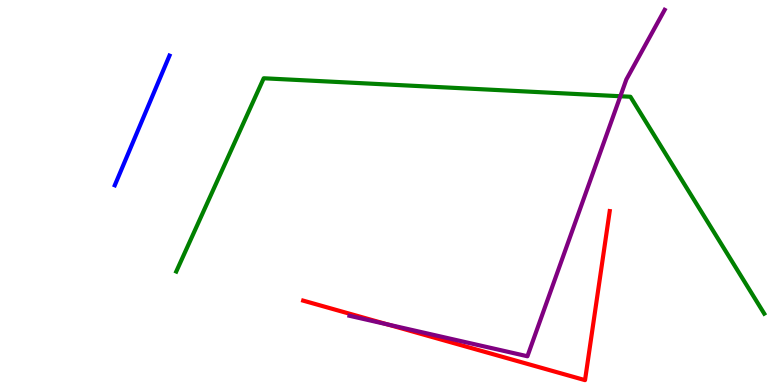[{'lines': ['blue', 'red'], 'intersections': []}, {'lines': ['green', 'red'], 'intersections': []}, {'lines': ['purple', 'red'], 'intersections': [{'x': 5.0, 'y': 1.57}]}, {'lines': ['blue', 'green'], 'intersections': []}, {'lines': ['blue', 'purple'], 'intersections': []}, {'lines': ['green', 'purple'], 'intersections': [{'x': 8.0, 'y': 7.5}]}]